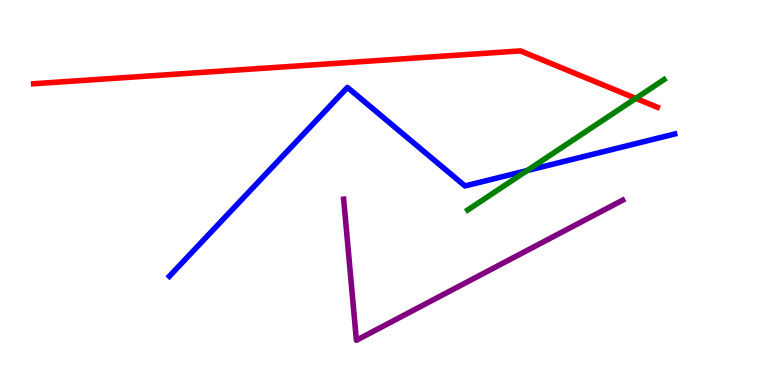[{'lines': ['blue', 'red'], 'intersections': []}, {'lines': ['green', 'red'], 'intersections': [{'x': 8.2, 'y': 7.44}]}, {'lines': ['purple', 'red'], 'intersections': []}, {'lines': ['blue', 'green'], 'intersections': [{'x': 6.8, 'y': 5.57}]}, {'lines': ['blue', 'purple'], 'intersections': []}, {'lines': ['green', 'purple'], 'intersections': []}]